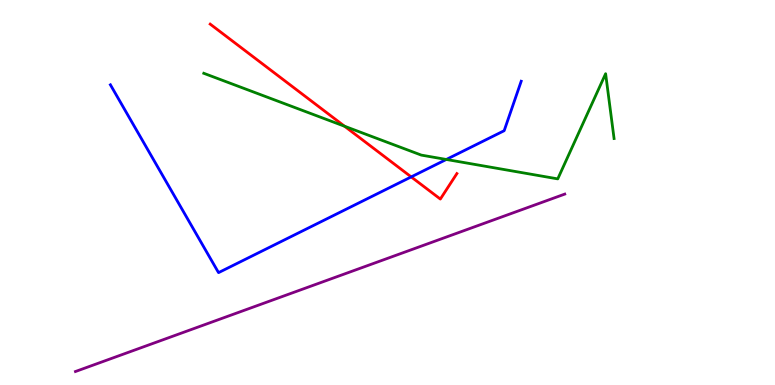[{'lines': ['blue', 'red'], 'intersections': [{'x': 5.31, 'y': 5.41}]}, {'lines': ['green', 'red'], 'intersections': [{'x': 4.45, 'y': 6.72}]}, {'lines': ['purple', 'red'], 'intersections': []}, {'lines': ['blue', 'green'], 'intersections': [{'x': 5.76, 'y': 5.86}]}, {'lines': ['blue', 'purple'], 'intersections': []}, {'lines': ['green', 'purple'], 'intersections': []}]